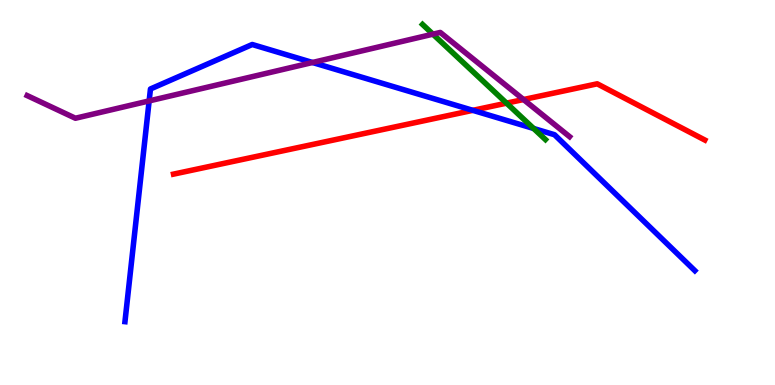[{'lines': ['blue', 'red'], 'intersections': [{'x': 6.1, 'y': 7.13}]}, {'lines': ['green', 'red'], 'intersections': [{'x': 6.54, 'y': 7.32}]}, {'lines': ['purple', 'red'], 'intersections': [{'x': 6.75, 'y': 7.41}]}, {'lines': ['blue', 'green'], 'intersections': [{'x': 6.89, 'y': 6.66}]}, {'lines': ['blue', 'purple'], 'intersections': [{'x': 1.92, 'y': 7.38}, {'x': 4.03, 'y': 8.38}]}, {'lines': ['green', 'purple'], 'intersections': [{'x': 5.59, 'y': 9.11}]}]